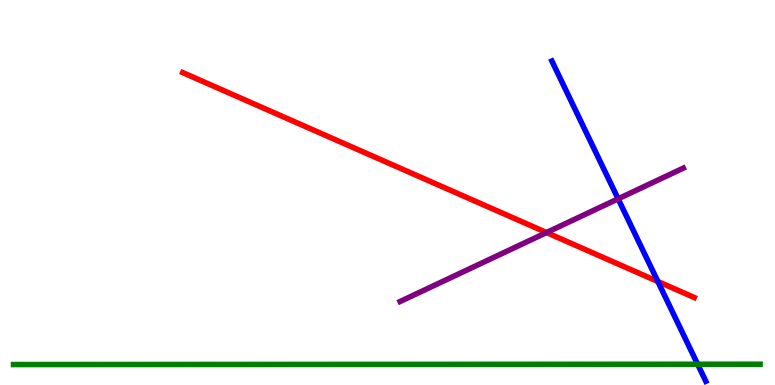[{'lines': ['blue', 'red'], 'intersections': [{'x': 8.49, 'y': 2.69}]}, {'lines': ['green', 'red'], 'intersections': []}, {'lines': ['purple', 'red'], 'intersections': [{'x': 7.05, 'y': 3.96}]}, {'lines': ['blue', 'green'], 'intersections': [{'x': 9.0, 'y': 0.539}]}, {'lines': ['blue', 'purple'], 'intersections': [{'x': 7.98, 'y': 4.84}]}, {'lines': ['green', 'purple'], 'intersections': []}]